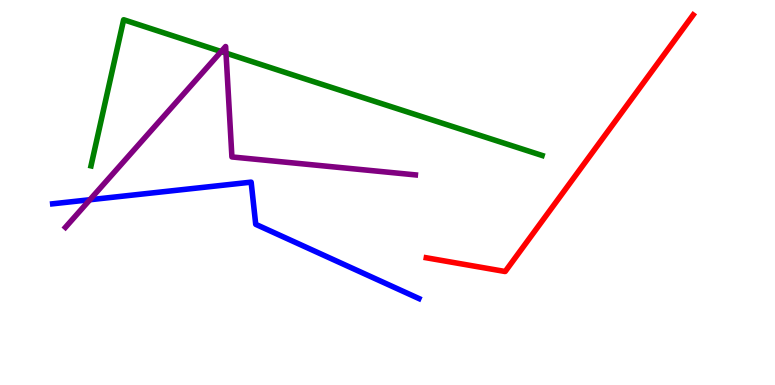[{'lines': ['blue', 'red'], 'intersections': []}, {'lines': ['green', 'red'], 'intersections': []}, {'lines': ['purple', 'red'], 'intersections': []}, {'lines': ['blue', 'green'], 'intersections': []}, {'lines': ['blue', 'purple'], 'intersections': [{'x': 1.16, 'y': 4.81}]}, {'lines': ['green', 'purple'], 'intersections': [{'x': 2.85, 'y': 8.66}, {'x': 2.92, 'y': 8.62}]}]